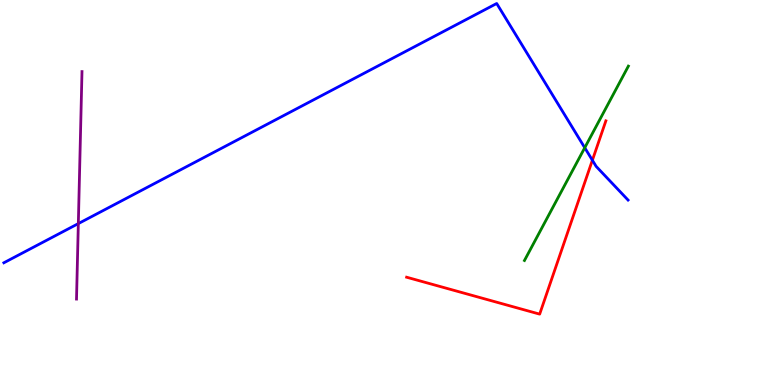[{'lines': ['blue', 'red'], 'intersections': [{'x': 7.64, 'y': 5.84}]}, {'lines': ['green', 'red'], 'intersections': []}, {'lines': ['purple', 'red'], 'intersections': []}, {'lines': ['blue', 'green'], 'intersections': [{'x': 7.55, 'y': 6.16}]}, {'lines': ['blue', 'purple'], 'intersections': [{'x': 1.01, 'y': 4.19}]}, {'lines': ['green', 'purple'], 'intersections': []}]